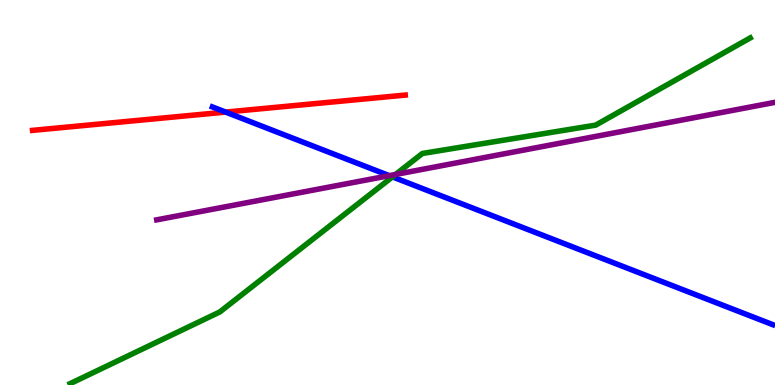[{'lines': ['blue', 'red'], 'intersections': [{'x': 2.91, 'y': 7.09}]}, {'lines': ['green', 'red'], 'intersections': []}, {'lines': ['purple', 'red'], 'intersections': []}, {'lines': ['blue', 'green'], 'intersections': [{'x': 5.06, 'y': 5.41}]}, {'lines': ['blue', 'purple'], 'intersections': [{'x': 5.02, 'y': 5.44}]}, {'lines': ['green', 'purple'], 'intersections': [{'x': 5.1, 'y': 5.47}]}]